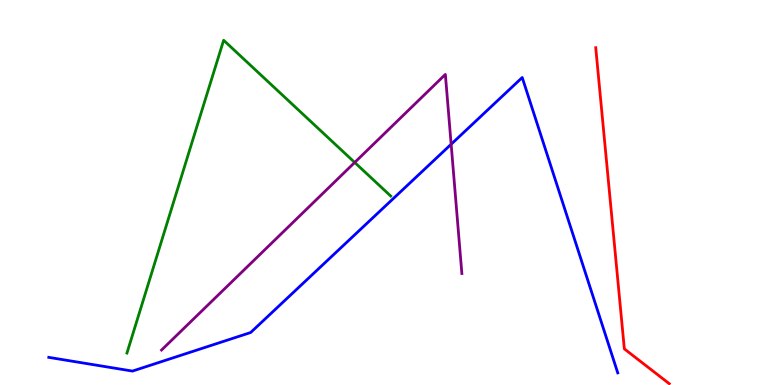[{'lines': ['blue', 'red'], 'intersections': []}, {'lines': ['green', 'red'], 'intersections': []}, {'lines': ['purple', 'red'], 'intersections': []}, {'lines': ['blue', 'green'], 'intersections': []}, {'lines': ['blue', 'purple'], 'intersections': [{'x': 5.82, 'y': 6.25}]}, {'lines': ['green', 'purple'], 'intersections': [{'x': 4.58, 'y': 5.78}]}]